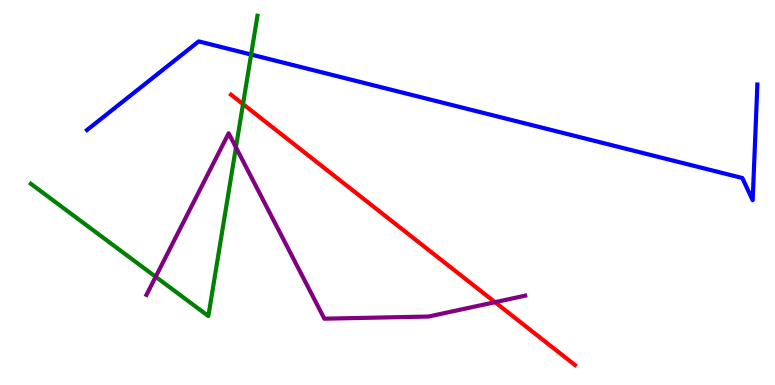[{'lines': ['blue', 'red'], 'intersections': []}, {'lines': ['green', 'red'], 'intersections': [{'x': 3.14, 'y': 7.3}]}, {'lines': ['purple', 'red'], 'intersections': [{'x': 6.39, 'y': 2.15}]}, {'lines': ['blue', 'green'], 'intersections': [{'x': 3.24, 'y': 8.58}]}, {'lines': ['blue', 'purple'], 'intersections': []}, {'lines': ['green', 'purple'], 'intersections': [{'x': 2.01, 'y': 2.81}, {'x': 3.04, 'y': 6.17}]}]